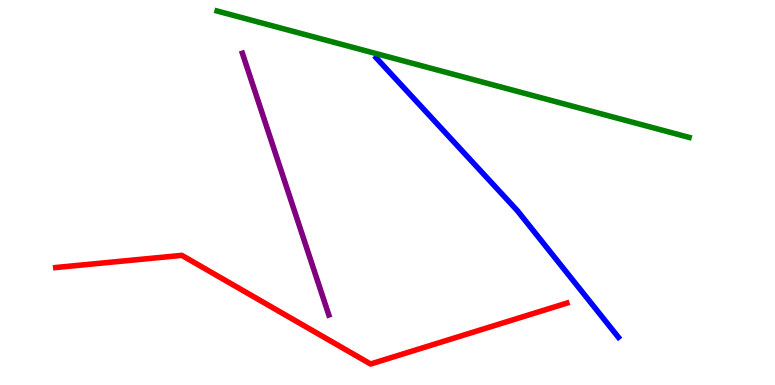[{'lines': ['blue', 'red'], 'intersections': []}, {'lines': ['green', 'red'], 'intersections': []}, {'lines': ['purple', 'red'], 'intersections': []}, {'lines': ['blue', 'green'], 'intersections': []}, {'lines': ['blue', 'purple'], 'intersections': []}, {'lines': ['green', 'purple'], 'intersections': []}]